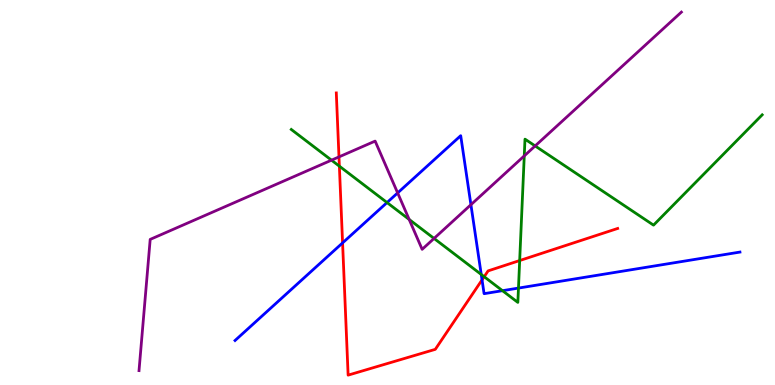[{'lines': ['blue', 'red'], 'intersections': [{'x': 4.42, 'y': 3.69}, {'x': 6.22, 'y': 2.73}]}, {'lines': ['green', 'red'], 'intersections': [{'x': 4.38, 'y': 5.68}, {'x': 6.25, 'y': 2.81}, {'x': 6.71, 'y': 3.23}]}, {'lines': ['purple', 'red'], 'intersections': [{'x': 4.37, 'y': 5.92}]}, {'lines': ['blue', 'green'], 'intersections': [{'x': 4.99, 'y': 4.74}, {'x': 6.21, 'y': 2.87}, {'x': 6.48, 'y': 2.45}, {'x': 6.69, 'y': 2.52}]}, {'lines': ['blue', 'purple'], 'intersections': [{'x': 5.13, 'y': 4.99}, {'x': 6.08, 'y': 4.68}]}, {'lines': ['green', 'purple'], 'intersections': [{'x': 4.28, 'y': 5.84}, {'x': 5.28, 'y': 4.3}, {'x': 5.6, 'y': 3.81}, {'x': 6.76, 'y': 5.95}, {'x': 6.91, 'y': 6.21}]}]